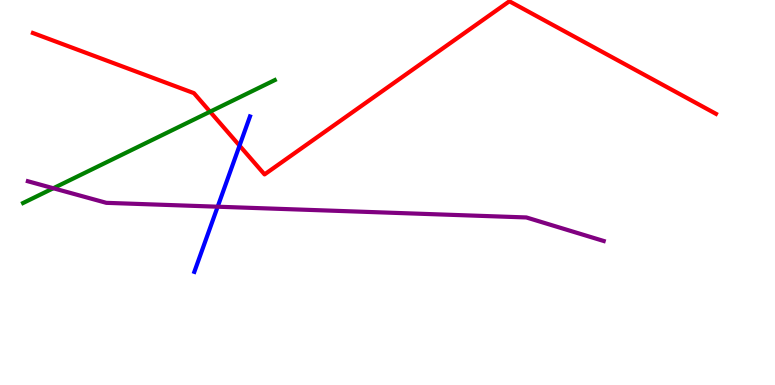[{'lines': ['blue', 'red'], 'intersections': [{'x': 3.09, 'y': 6.22}]}, {'lines': ['green', 'red'], 'intersections': [{'x': 2.71, 'y': 7.1}]}, {'lines': ['purple', 'red'], 'intersections': []}, {'lines': ['blue', 'green'], 'intersections': []}, {'lines': ['blue', 'purple'], 'intersections': [{'x': 2.81, 'y': 4.63}]}, {'lines': ['green', 'purple'], 'intersections': [{'x': 0.688, 'y': 5.11}]}]